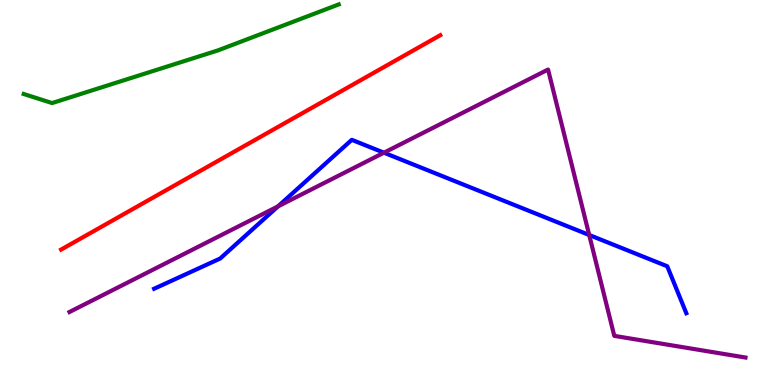[{'lines': ['blue', 'red'], 'intersections': []}, {'lines': ['green', 'red'], 'intersections': []}, {'lines': ['purple', 'red'], 'intersections': []}, {'lines': ['blue', 'green'], 'intersections': []}, {'lines': ['blue', 'purple'], 'intersections': [{'x': 3.59, 'y': 4.64}, {'x': 4.95, 'y': 6.03}, {'x': 7.6, 'y': 3.9}]}, {'lines': ['green', 'purple'], 'intersections': []}]